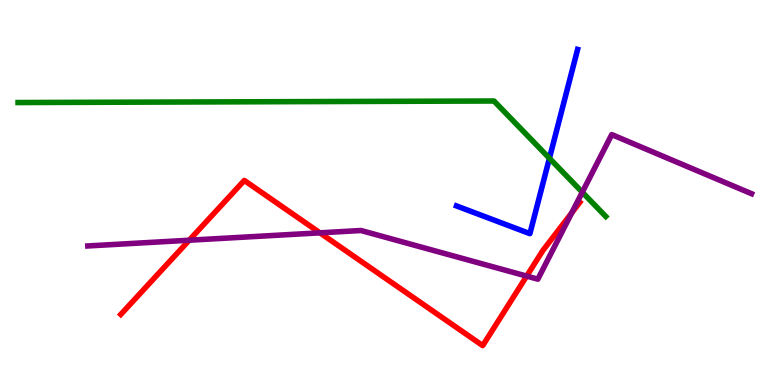[{'lines': ['blue', 'red'], 'intersections': []}, {'lines': ['green', 'red'], 'intersections': []}, {'lines': ['purple', 'red'], 'intersections': [{'x': 2.44, 'y': 3.76}, {'x': 4.13, 'y': 3.95}, {'x': 6.8, 'y': 2.83}, {'x': 7.38, 'y': 4.47}]}, {'lines': ['blue', 'green'], 'intersections': [{'x': 7.09, 'y': 5.89}]}, {'lines': ['blue', 'purple'], 'intersections': []}, {'lines': ['green', 'purple'], 'intersections': [{'x': 7.51, 'y': 5.01}]}]